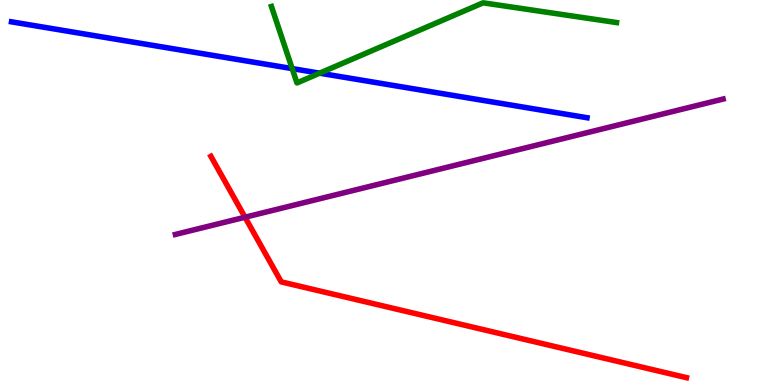[{'lines': ['blue', 'red'], 'intersections': []}, {'lines': ['green', 'red'], 'intersections': []}, {'lines': ['purple', 'red'], 'intersections': [{'x': 3.16, 'y': 4.36}]}, {'lines': ['blue', 'green'], 'intersections': [{'x': 3.77, 'y': 8.22}, {'x': 4.12, 'y': 8.1}]}, {'lines': ['blue', 'purple'], 'intersections': []}, {'lines': ['green', 'purple'], 'intersections': []}]